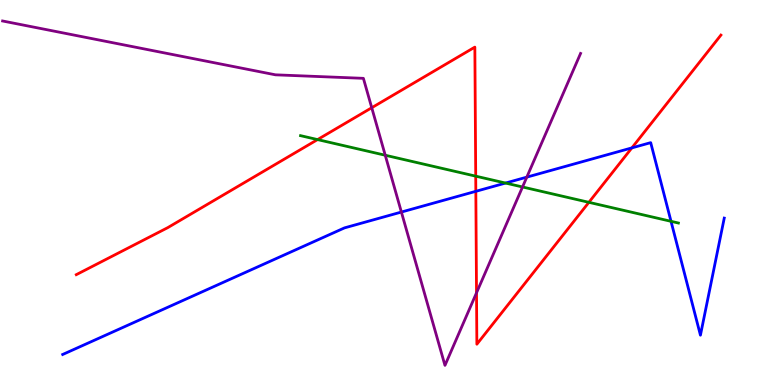[{'lines': ['blue', 'red'], 'intersections': [{'x': 6.14, 'y': 5.03}, {'x': 8.15, 'y': 6.16}]}, {'lines': ['green', 'red'], 'intersections': [{'x': 4.1, 'y': 6.37}, {'x': 6.14, 'y': 5.42}, {'x': 7.6, 'y': 4.74}]}, {'lines': ['purple', 'red'], 'intersections': [{'x': 4.8, 'y': 7.2}, {'x': 6.15, 'y': 2.39}]}, {'lines': ['blue', 'green'], 'intersections': [{'x': 6.52, 'y': 5.25}, {'x': 8.66, 'y': 4.25}]}, {'lines': ['blue', 'purple'], 'intersections': [{'x': 5.18, 'y': 4.49}, {'x': 6.8, 'y': 5.4}]}, {'lines': ['green', 'purple'], 'intersections': [{'x': 4.97, 'y': 5.97}, {'x': 6.74, 'y': 5.14}]}]